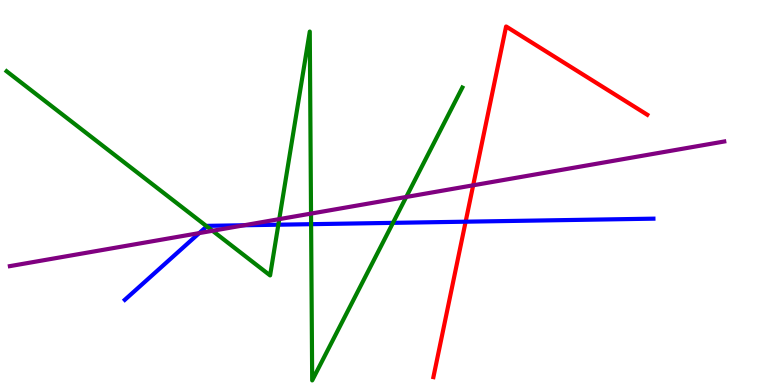[{'lines': ['blue', 'red'], 'intersections': [{'x': 6.01, 'y': 4.24}]}, {'lines': ['green', 'red'], 'intersections': []}, {'lines': ['purple', 'red'], 'intersections': [{'x': 6.11, 'y': 5.19}]}, {'lines': ['blue', 'green'], 'intersections': [{'x': 2.67, 'y': 4.12}, {'x': 3.59, 'y': 4.16}, {'x': 4.01, 'y': 4.18}, {'x': 5.07, 'y': 4.21}]}, {'lines': ['blue', 'purple'], 'intersections': [{'x': 2.57, 'y': 3.95}, {'x': 3.15, 'y': 4.15}]}, {'lines': ['green', 'purple'], 'intersections': [{'x': 2.74, 'y': 4.01}, {'x': 3.6, 'y': 4.31}, {'x': 4.01, 'y': 4.45}, {'x': 5.24, 'y': 4.88}]}]